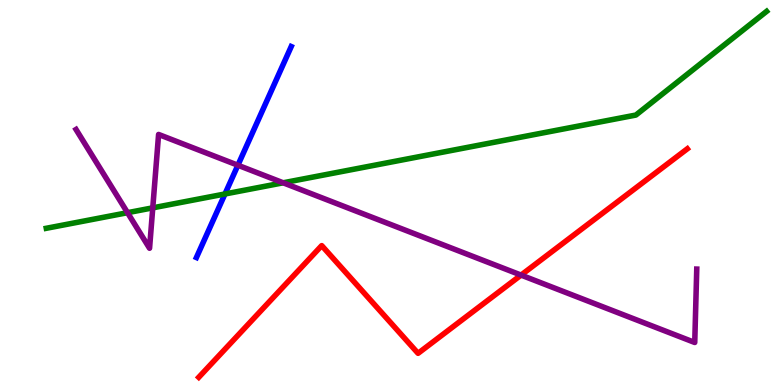[{'lines': ['blue', 'red'], 'intersections': []}, {'lines': ['green', 'red'], 'intersections': []}, {'lines': ['purple', 'red'], 'intersections': [{'x': 6.72, 'y': 2.85}]}, {'lines': ['blue', 'green'], 'intersections': [{'x': 2.9, 'y': 4.96}]}, {'lines': ['blue', 'purple'], 'intersections': [{'x': 3.07, 'y': 5.71}]}, {'lines': ['green', 'purple'], 'intersections': [{'x': 1.65, 'y': 4.48}, {'x': 1.97, 'y': 4.6}, {'x': 3.65, 'y': 5.25}]}]